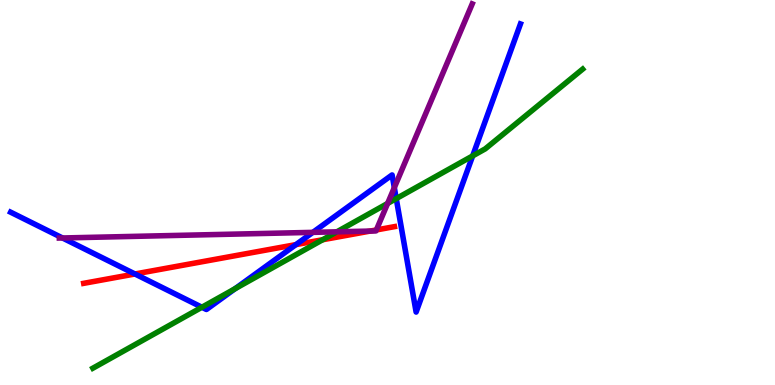[{'lines': ['blue', 'red'], 'intersections': [{'x': 1.74, 'y': 2.88}, {'x': 3.82, 'y': 3.65}]}, {'lines': ['green', 'red'], 'intersections': [{'x': 4.16, 'y': 3.77}]}, {'lines': ['purple', 'red'], 'intersections': [{'x': 4.78, 'y': 4.0}, {'x': 4.86, 'y': 4.03}]}, {'lines': ['blue', 'green'], 'intersections': [{'x': 2.61, 'y': 2.02}, {'x': 3.03, 'y': 2.5}, {'x': 5.11, 'y': 4.84}, {'x': 6.1, 'y': 5.95}]}, {'lines': ['blue', 'purple'], 'intersections': [{'x': 0.807, 'y': 3.82}, {'x': 4.04, 'y': 3.96}, {'x': 5.09, 'y': 5.13}]}, {'lines': ['green', 'purple'], 'intersections': [{'x': 4.35, 'y': 3.98}, {'x': 5.0, 'y': 4.72}]}]